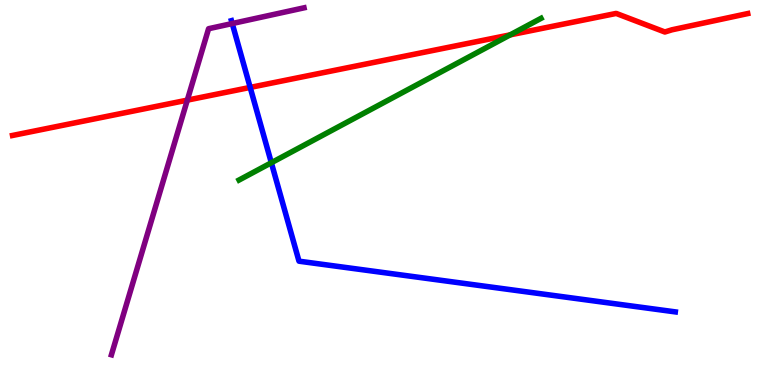[{'lines': ['blue', 'red'], 'intersections': [{'x': 3.23, 'y': 7.73}]}, {'lines': ['green', 'red'], 'intersections': [{'x': 6.58, 'y': 9.09}]}, {'lines': ['purple', 'red'], 'intersections': [{'x': 2.42, 'y': 7.4}]}, {'lines': ['blue', 'green'], 'intersections': [{'x': 3.5, 'y': 5.77}]}, {'lines': ['blue', 'purple'], 'intersections': [{'x': 3.0, 'y': 9.39}]}, {'lines': ['green', 'purple'], 'intersections': []}]